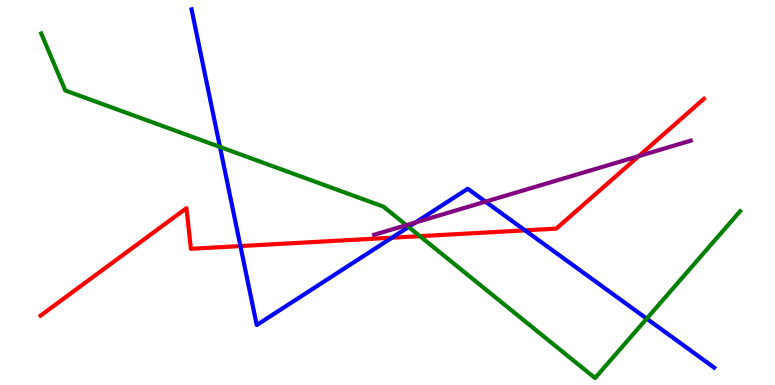[{'lines': ['blue', 'red'], 'intersections': [{'x': 3.1, 'y': 3.61}, {'x': 5.06, 'y': 3.83}, {'x': 6.77, 'y': 4.02}]}, {'lines': ['green', 'red'], 'intersections': [{'x': 5.42, 'y': 3.87}]}, {'lines': ['purple', 'red'], 'intersections': [{'x': 8.24, 'y': 5.95}]}, {'lines': ['blue', 'green'], 'intersections': [{'x': 2.84, 'y': 6.18}, {'x': 5.27, 'y': 4.1}, {'x': 8.34, 'y': 1.72}]}, {'lines': ['blue', 'purple'], 'intersections': [{'x': 5.36, 'y': 4.22}, {'x': 6.26, 'y': 4.76}]}, {'lines': ['green', 'purple'], 'intersections': [{'x': 5.24, 'y': 4.15}]}]